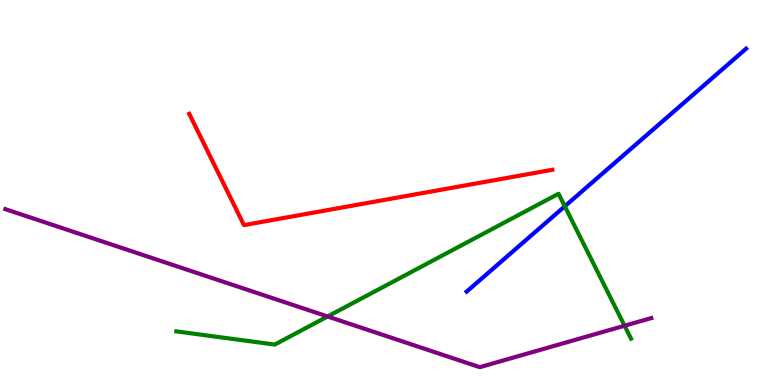[{'lines': ['blue', 'red'], 'intersections': []}, {'lines': ['green', 'red'], 'intersections': []}, {'lines': ['purple', 'red'], 'intersections': []}, {'lines': ['blue', 'green'], 'intersections': [{'x': 7.29, 'y': 4.64}]}, {'lines': ['blue', 'purple'], 'intersections': []}, {'lines': ['green', 'purple'], 'intersections': [{'x': 4.23, 'y': 1.78}, {'x': 8.06, 'y': 1.54}]}]